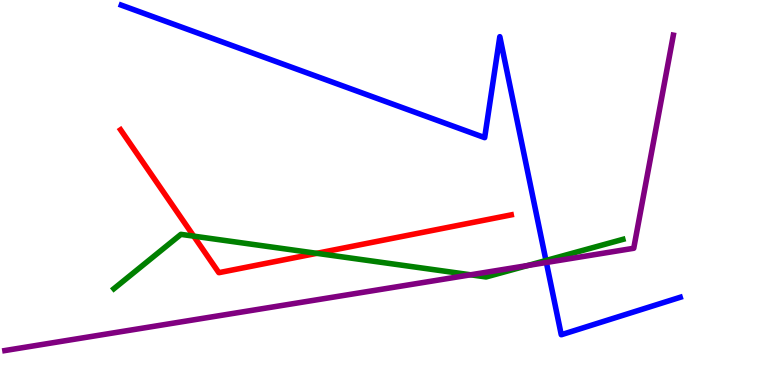[{'lines': ['blue', 'red'], 'intersections': []}, {'lines': ['green', 'red'], 'intersections': [{'x': 2.5, 'y': 3.87}, {'x': 4.09, 'y': 3.42}]}, {'lines': ['purple', 'red'], 'intersections': []}, {'lines': ['blue', 'green'], 'intersections': [{'x': 7.04, 'y': 3.23}]}, {'lines': ['blue', 'purple'], 'intersections': [{'x': 7.05, 'y': 3.18}]}, {'lines': ['green', 'purple'], 'intersections': [{'x': 6.07, 'y': 2.86}, {'x': 6.81, 'y': 3.1}]}]